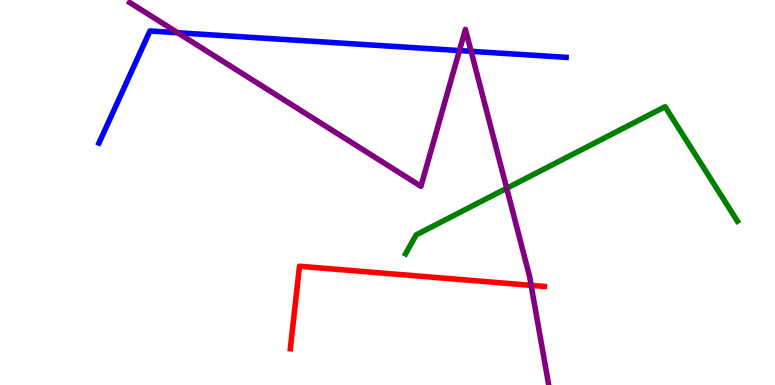[{'lines': ['blue', 'red'], 'intersections': []}, {'lines': ['green', 'red'], 'intersections': []}, {'lines': ['purple', 'red'], 'intersections': [{'x': 6.85, 'y': 2.59}]}, {'lines': ['blue', 'green'], 'intersections': []}, {'lines': ['blue', 'purple'], 'intersections': [{'x': 2.29, 'y': 9.15}, {'x': 5.93, 'y': 8.69}, {'x': 6.08, 'y': 8.67}]}, {'lines': ['green', 'purple'], 'intersections': [{'x': 6.54, 'y': 5.11}]}]